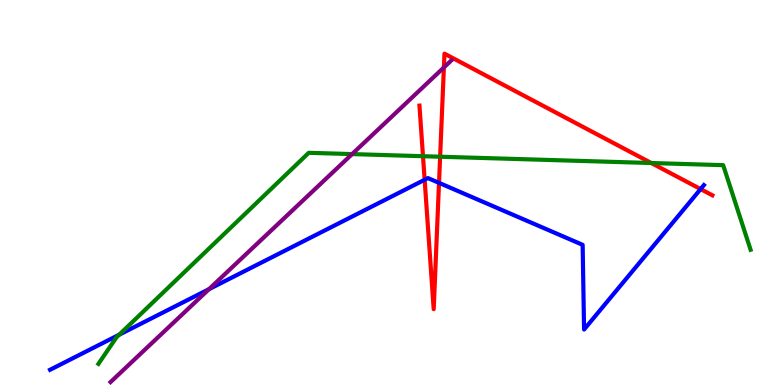[{'lines': ['blue', 'red'], 'intersections': [{'x': 5.48, 'y': 5.33}, {'x': 5.66, 'y': 5.25}, {'x': 9.04, 'y': 5.09}]}, {'lines': ['green', 'red'], 'intersections': [{'x': 5.46, 'y': 5.94}, {'x': 5.68, 'y': 5.93}, {'x': 8.4, 'y': 5.77}]}, {'lines': ['purple', 'red'], 'intersections': [{'x': 5.73, 'y': 8.25}]}, {'lines': ['blue', 'green'], 'intersections': [{'x': 1.54, 'y': 1.31}]}, {'lines': ['blue', 'purple'], 'intersections': [{'x': 2.7, 'y': 2.49}]}, {'lines': ['green', 'purple'], 'intersections': [{'x': 4.54, 'y': 6.0}]}]